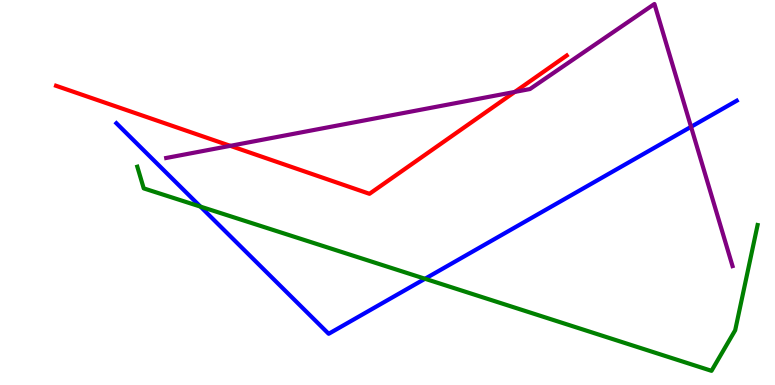[{'lines': ['blue', 'red'], 'intersections': []}, {'lines': ['green', 'red'], 'intersections': []}, {'lines': ['purple', 'red'], 'intersections': [{'x': 2.97, 'y': 6.21}, {'x': 6.64, 'y': 7.61}]}, {'lines': ['blue', 'green'], 'intersections': [{'x': 2.59, 'y': 4.63}, {'x': 5.48, 'y': 2.76}]}, {'lines': ['blue', 'purple'], 'intersections': [{'x': 8.92, 'y': 6.71}]}, {'lines': ['green', 'purple'], 'intersections': []}]